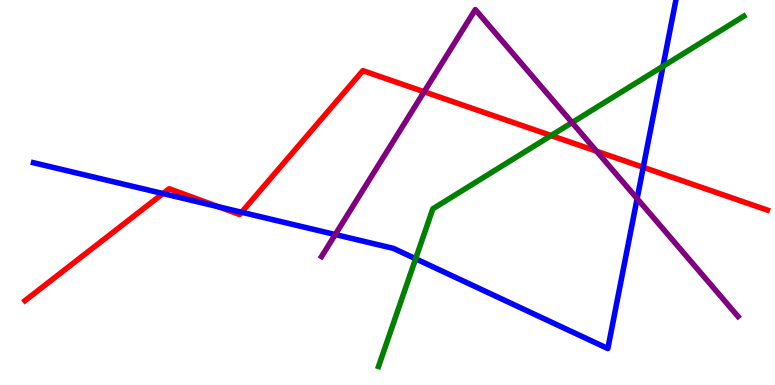[{'lines': ['blue', 'red'], 'intersections': [{'x': 2.1, 'y': 4.97}, {'x': 2.82, 'y': 4.63}, {'x': 3.12, 'y': 4.49}, {'x': 8.3, 'y': 5.65}]}, {'lines': ['green', 'red'], 'intersections': [{'x': 7.11, 'y': 6.48}]}, {'lines': ['purple', 'red'], 'intersections': [{'x': 5.47, 'y': 7.62}, {'x': 7.7, 'y': 6.07}]}, {'lines': ['blue', 'green'], 'intersections': [{'x': 5.36, 'y': 3.28}, {'x': 8.55, 'y': 8.28}]}, {'lines': ['blue', 'purple'], 'intersections': [{'x': 4.33, 'y': 3.91}, {'x': 8.22, 'y': 4.84}]}, {'lines': ['green', 'purple'], 'intersections': [{'x': 7.38, 'y': 6.82}]}]